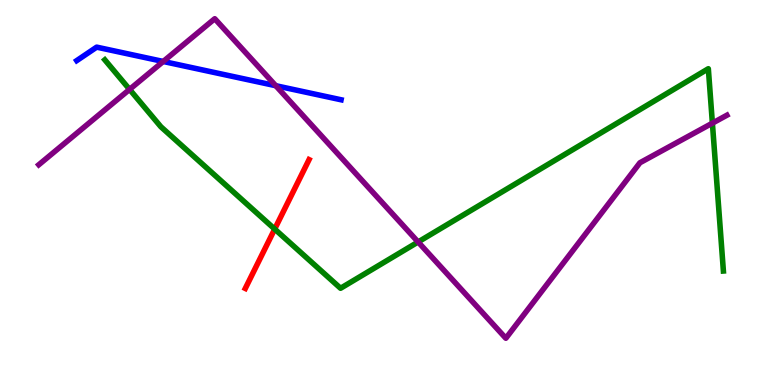[{'lines': ['blue', 'red'], 'intersections': []}, {'lines': ['green', 'red'], 'intersections': [{'x': 3.54, 'y': 4.05}]}, {'lines': ['purple', 'red'], 'intersections': []}, {'lines': ['blue', 'green'], 'intersections': []}, {'lines': ['blue', 'purple'], 'intersections': [{'x': 2.11, 'y': 8.4}, {'x': 3.56, 'y': 7.77}]}, {'lines': ['green', 'purple'], 'intersections': [{'x': 1.67, 'y': 7.68}, {'x': 5.39, 'y': 3.71}, {'x': 9.19, 'y': 6.8}]}]